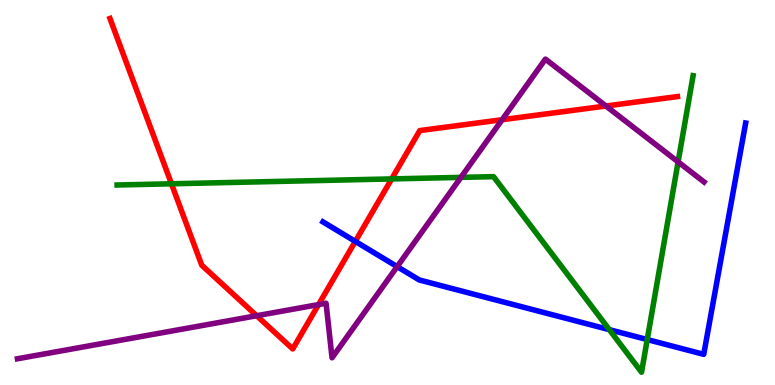[{'lines': ['blue', 'red'], 'intersections': [{'x': 4.58, 'y': 3.73}]}, {'lines': ['green', 'red'], 'intersections': [{'x': 2.21, 'y': 5.23}, {'x': 5.05, 'y': 5.35}]}, {'lines': ['purple', 'red'], 'intersections': [{'x': 3.31, 'y': 1.8}, {'x': 4.11, 'y': 2.09}, {'x': 6.48, 'y': 6.89}, {'x': 7.82, 'y': 7.25}]}, {'lines': ['blue', 'green'], 'intersections': [{'x': 7.86, 'y': 1.44}, {'x': 8.35, 'y': 1.18}]}, {'lines': ['blue', 'purple'], 'intersections': [{'x': 5.12, 'y': 3.07}]}, {'lines': ['green', 'purple'], 'intersections': [{'x': 5.95, 'y': 5.39}, {'x': 8.75, 'y': 5.8}]}]